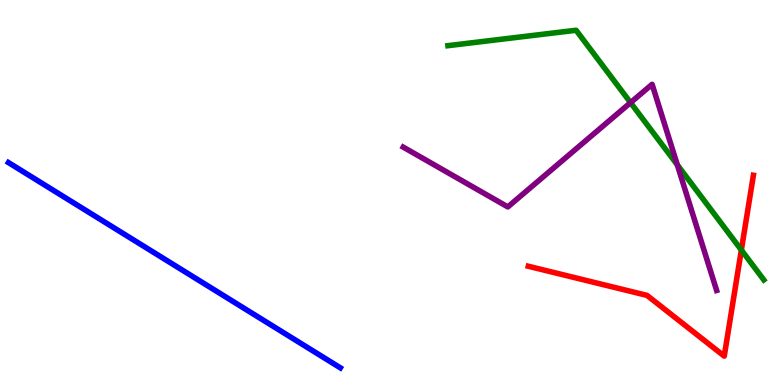[{'lines': ['blue', 'red'], 'intersections': []}, {'lines': ['green', 'red'], 'intersections': [{'x': 9.57, 'y': 3.51}]}, {'lines': ['purple', 'red'], 'intersections': []}, {'lines': ['blue', 'green'], 'intersections': []}, {'lines': ['blue', 'purple'], 'intersections': []}, {'lines': ['green', 'purple'], 'intersections': [{'x': 8.14, 'y': 7.33}, {'x': 8.74, 'y': 5.72}]}]